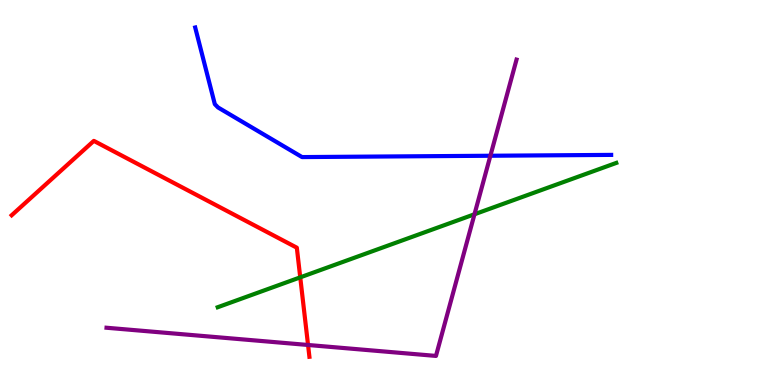[{'lines': ['blue', 'red'], 'intersections': []}, {'lines': ['green', 'red'], 'intersections': [{'x': 3.87, 'y': 2.8}]}, {'lines': ['purple', 'red'], 'intersections': [{'x': 3.97, 'y': 1.04}]}, {'lines': ['blue', 'green'], 'intersections': []}, {'lines': ['blue', 'purple'], 'intersections': [{'x': 6.33, 'y': 5.95}]}, {'lines': ['green', 'purple'], 'intersections': [{'x': 6.12, 'y': 4.43}]}]